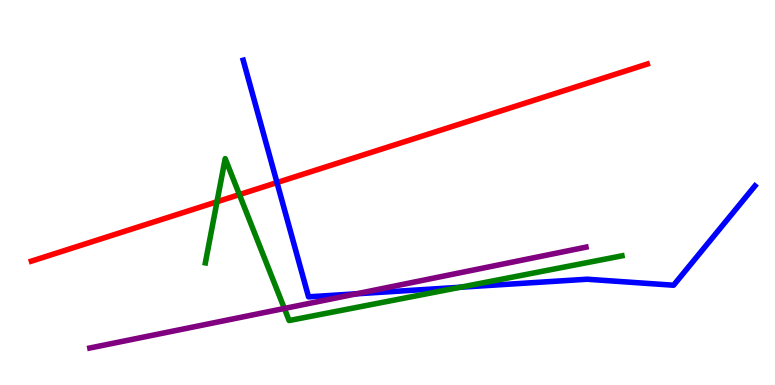[{'lines': ['blue', 'red'], 'intersections': [{'x': 3.57, 'y': 5.26}]}, {'lines': ['green', 'red'], 'intersections': [{'x': 2.8, 'y': 4.76}, {'x': 3.09, 'y': 4.95}]}, {'lines': ['purple', 'red'], 'intersections': []}, {'lines': ['blue', 'green'], 'intersections': [{'x': 5.94, 'y': 2.54}]}, {'lines': ['blue', 'purple'], 'intersections': [{'x': 4.6, 'y': 2.37}]}, {'lines': ['green', 'purple'], 'intersections': [{'x': 3.67, 'y': 1.99}]}]